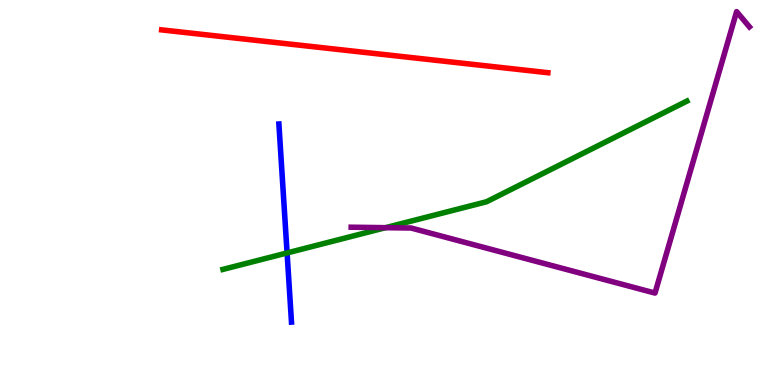[{'lines': ['blue', 'red'], 'intersections': []}, {'lines': ['green', 'red'], 'intersections': []}, {'lines': ['purple', 'red'], 'intersections': []}, {'lines': ['blue', 'green'], 'intersections': [{'x': 3.7, 'y': 3.43}]}, {'lines': ['blue', 'purple'], 'intersections': []}, {'lines': ['green', 'purple'], 'intersections': [{'x': 4.97, 'y': 4.09}]}]